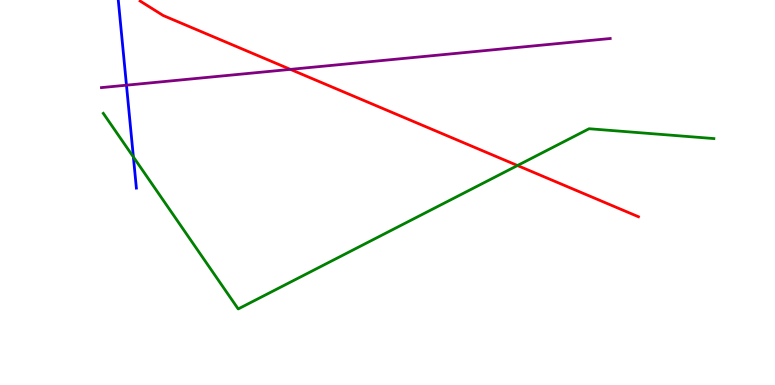[{'lines': ['blue', 'red'], 'intersections': []}, {'lines': ['green', 'red'], 'intersections': [{'x': 6.68, 'y': 5.7}]}, {'lines': ['purple', 'red'], 'intersections': [{'x': 3.75, 'y': 8.2}]}, {'lines': ['blue', 'green'], 'intersections': [{'x': 1.72, 'y': 5.92}]}, {'lines': ['blue', 'purple'], 'intersections': [{'x': 1.63, 'y': 7.79}]}, {'lines': ['green', 'purple'], 'intersections': []}]